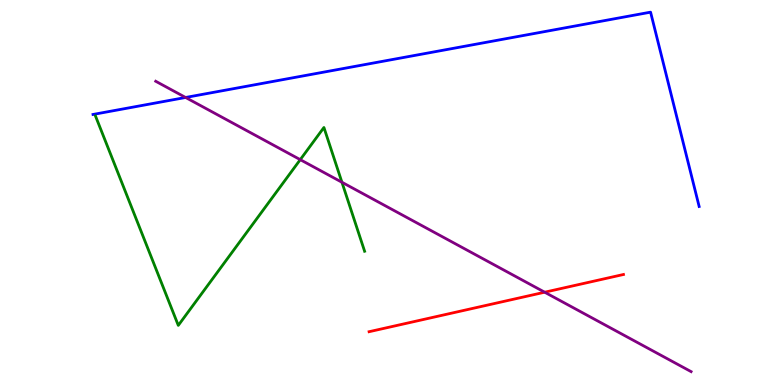[{'lines': ['blue', 'red'], 'intersections': []}, {'lines': ['green', 'red'], 'intersections': []}, {'lines': ['purple', 'red'], 'intersections': [{'x': 7.03, 'y': 2.41}]}, {'lines': ['blue', 'green'], 'intersections': []}, {'lines': ['blue', 'purple'], 'intersections': [{'x': 2.39, 'y': 7.47}]}, {'lines': ['green', 'purple'], 'intersections': [{'x': 3.87, 'y': 5.85}, {'x': 4.41, 'y': 5.27}]}]